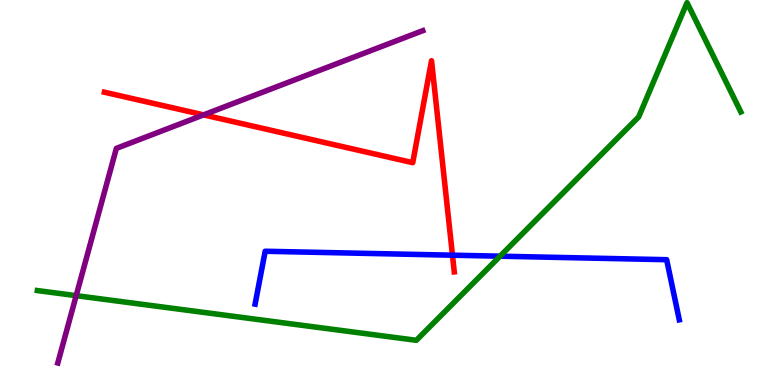[{'lines': ['blue', 'red'], 'intersections': [{'x': 5.84, 'y': 3.37}]}, {'lines': ['green', 'red'], 'intersections': []}, {'lines': ['purple', 'red'], 'intersections': [{'x': 2.63, 'y': 7.02}]}, {'lines': ['blue', 'green'], 'intersections': [{'x': 6.45, 'y': 3.35}]}, {'lines': ['blue', 'purple'], 'intersections': []}, {'lines': ['green', 'purple'], 'intersections': [{'x': 0.983, 'y': 2.32}]}]